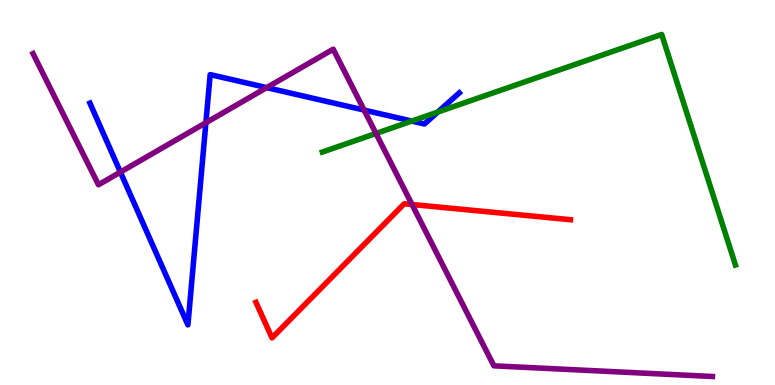[{'lines': ['blue', 'red'], 'intersections': []}, {'lines': ['green', 'red'], 'intersections': []}, {'lines': ['purple', 'red'], 'intersections': [{'x': 5.32, 'y': 4.69}]}, {'lines': ['blue', 'green'], 'intersections': [{'x': 5.31, 'y': 6.86}, {'x': 5.65, 'y': 7.09}]}, {'lines': ['blue', 'purple'], 'intersections': [{'x': 1.55, 'y': 5.53}, {'x': 2.66, 'y': 6.81}, {'x': 3.44, 'y': 7.72}, {'x': 4.7, 'y': 7.14}]}, {'lines': ['green', 'purple'], 'intersections': [{'x': 4.85, 'y': 6.53}]}]